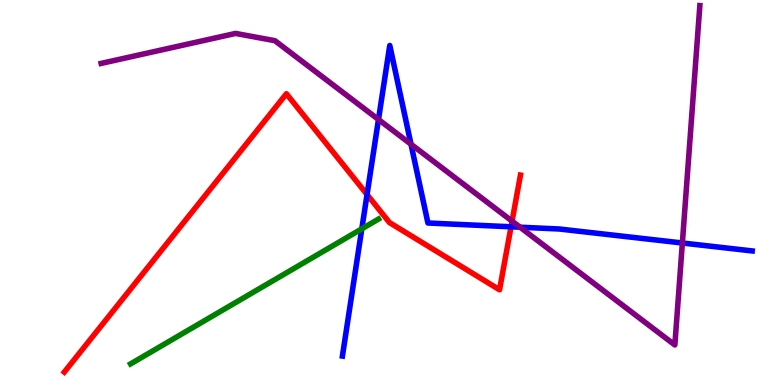[{'lines': ['blue', 'red'], 'intersections': [{'x': 4.74, 'y': 4.95}, {'x': 6.59, 'y': 4.11}]}, {'lines': ['green', 'red'], 'intersections': []}, {'lines': ['purple', 'red'], 'intersections': [{'x': 6.61, 'y': 4.26}]}, {'lines': ['blue', 'green'], 'intersections': [{'x': 4.67, 'y': 4.06}]}, {'lines': ['blue', 'purple'], 'intersections': [{'x': 4.88, 'y': 6.9}, {'x': 5.3, 'y': 6.25}, {'x': 6.71, 'y': 4.1}, {'x': 8.8, 'y': 3.69}]}, {'lines': ['green', 'purple'], 'intersections': []}]